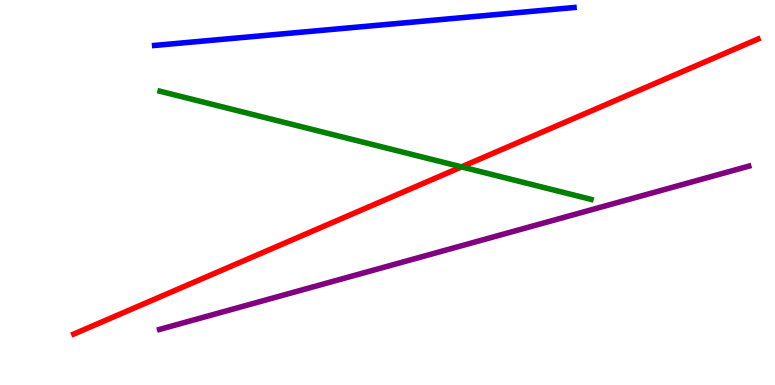[{'lines': ['blue', 'red'], 'intersections': []}, {'lines': ['green', 'red'], 'intersections': [{'x': 5.96, 'y': 5.67}]}, {'lines': ['purple', 'red'], 'intersections': []}, {'lines': ['blue', 'green'], 'intersections': []}, {'lines': ['blue', 'purple'], 'intersections': []}, {'lines': ['green', 'purple'], 'intersections': []}]